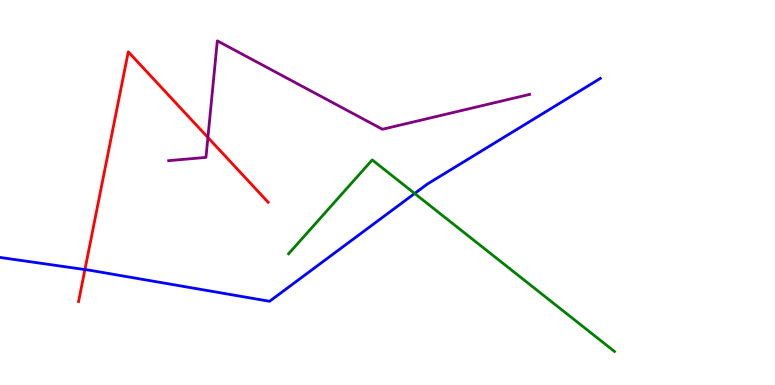[{'lines': ['blue', 'red'], 'intersections': [{'x': 1.1, 'y': 3.0}]}, {'lines': ['green', 'red'], 'intersections': []}, {'lines': ['purple', 'red'], 'intersections': [{'x': 2.68, 'y': 6.43}]}, {'lines': ['blue', 'green'], 'intersections': [{'x': 5.35, 'y': 4.97}]}, {'lines': ['blue', 'purple'], 'intersections': []}, {'lines': ['green', 'purple'], 'intersections': []}]